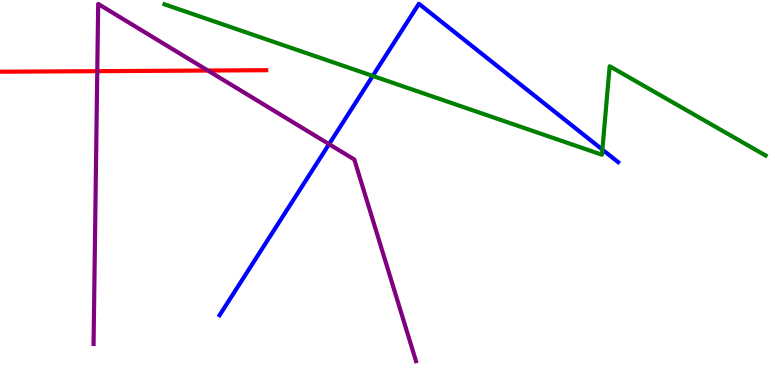[{'lines': ['blue', 'red'], 'intersections': []}, {'lines': ['green', 'red'], 'intersections': []}, {'lines': ['purple', 'red'], 'intersections': [{'x': 1.26, 'y': 8.15}, {'x': 2.68, 'y': 8.17}]}, {'lines': ['blue', 'green'], 'intersections': [{'x': 4.81, 'y': 8.03}, {'x': 7.77, 'y': 6.11}]}, {'lines': ['blue', 'purple'], 'intersections': [{'x': 4.25, 'y': 6.26}]}, {'lines': ['green', 'purple'], 'intersections': []}]